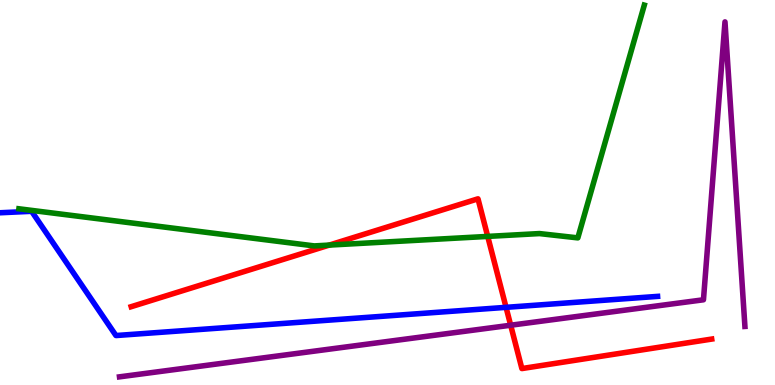[{'lines': ['blue', 'red'], 'intersections': [{'x': 6.53, 'y': 2.02}]}, {'lines': ['green', 'red'], 'intersections': [{'x': 4.25, 'y': 3.63}, {'x': 6.29, 'y': 3.86}]}, {'lines': ['purple', 'red'], 'intersections': [{'x': 6.59, 'y': 1.55}]}, {'lines': ['blue', 'green'], 'intersections': []}, {'lines': ['blue', 'purple'], 'intersections': []}, {'lines': ['green', 'purple'], 'intersections': []}]